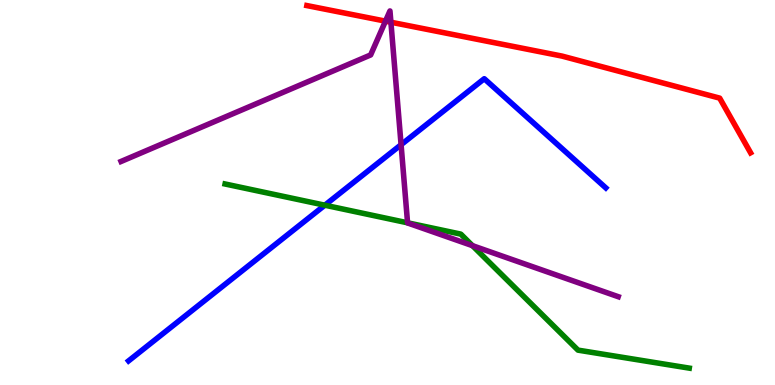[{'lines': ['blue', 'red'], 'intersections': []}, {'lines': ['green', 'red'], 'intersections': []}, {'lines': ['purple', 'red'], 'intersections': [{'x': 4.97, 'y': 9.45}, {'x': 5.04, 'y': 9.42}]}, {'lines': ['blue', 'green'], 'intersections': [{'x': 4.19, 'y': 4.67}]}, {'lines': ['blue', 'purple'], 'intersections': [{'x': 5.18, 'y': 6.24}]}, {'lines': ['green', 'purple'], 'intersections': [{'x': 5.26, 'y': 4.21}, {'x': 6.1, 'y': 3.62}]}]